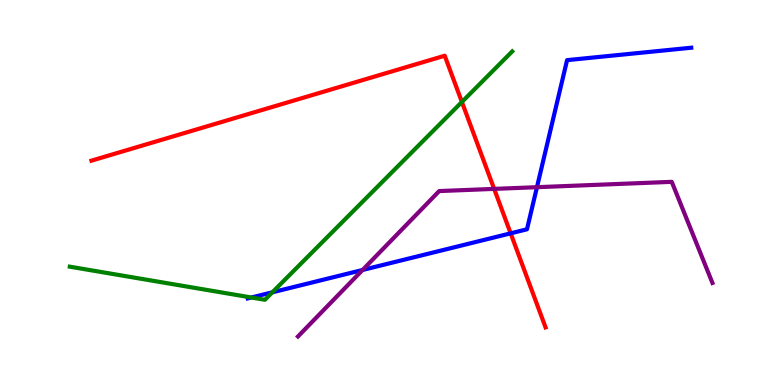[{'lines': ['blue', 'red'], 'intersections': [{'x': 6.59, 'y': 3.94}]}, {'lines': ['green', 'red'], 'intersections': [{'x': 5.96, 'y': 7.35}]}, {'lines': ['purple', 'red'], 'intersections': [{'x': 6.38, 'y': 5.09}]}, {'lines': ['blue', 'green'], 'intersections': [{'x': 3.24, 'y': 2.27}, {'x': 3.51, 'y': 2.41}]}, {'lines': ['blue', 'purple'], 'intersections': [{'x': 4.68, 'y': 2.99}, {'x': 6.93, 'y': 5.14}]}, {'lines': ['green', 'purple'], 'intersections': []}]